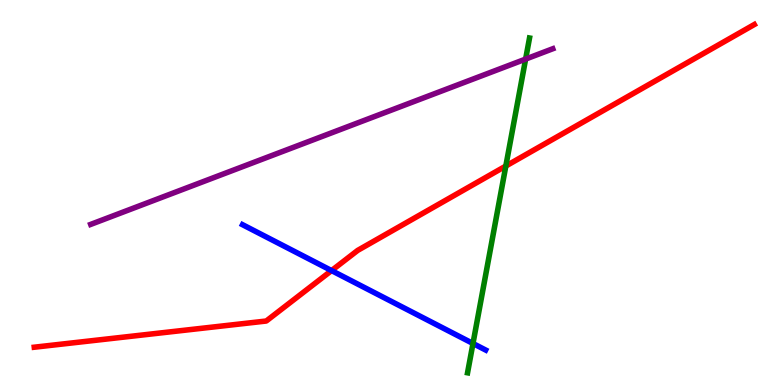[{'lines': ['blue', 'red'], 'intersections': [{'x': 4.28, 'y': 2.97}]}, {'lines': ['green', 'red'], 'intersections': [{'x': 6.53, 'y': 5.69}]}, {'lines': ['purple', 'red'], 'intersections': []}, {'lines': ['blue', 'green'], 'intersections': [{'x': 6.1, 'y': 1.08}]}, {'lines': ['blue', 'purple'], 'intersections': []}, {'lines': ['green', 'purple'], 'intersections': [{'x': 6.78, 'y': 8.47}]}]